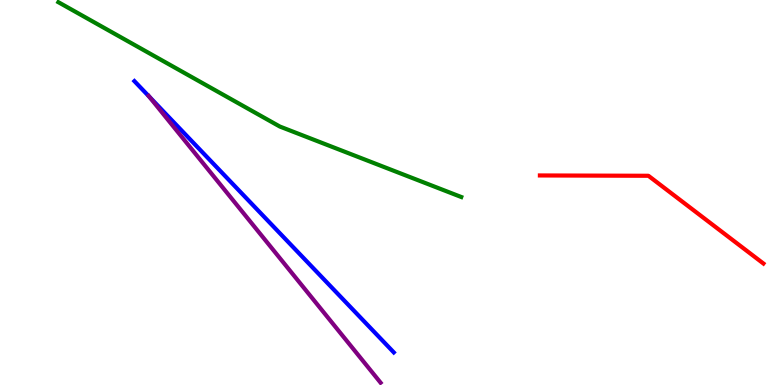[{'lines': ['blue', 'red'], 'intersections': []}, {'lines': ['green', 'red'], 'intersections': []}, {'lines': ['purple', 'red'], 'intersections': []}, {'lines': ['blue', 'green'], 'intersections': []}, {'lines': ['blue', 'purple'], 'intersections': [{'x': 1.92, 'y': 7.49}]}, {'lines': ['green', 'purple'], 'intersections': []}]